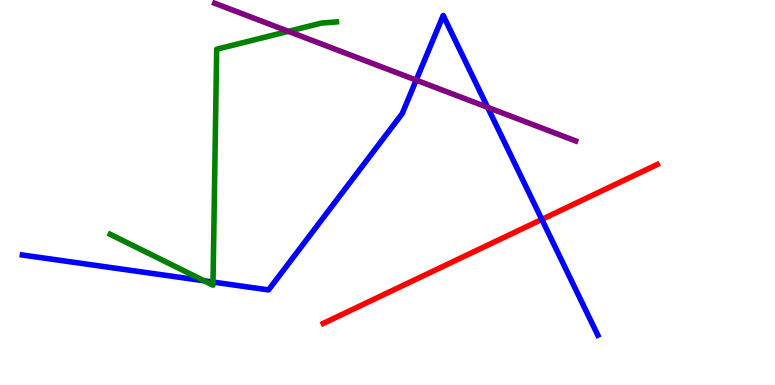[{'lines': ['blue', 'red'], 'intersections': [{'x': 6.99, 'y': 4.3}]}, {'lines': ['green', 'red'], 'intersections': []}, {'lines': ['purple', 'red'], 'intersections': []}, {'lines': ['blue', 'green'], 'intersections': [{'x': 2.63, 'y': 2.71}, {'x': 2.75, 'y': 2.67}]}, {'lines': ['blue', 'purple'], 'intersections': [{'x': 5.37, 'y': 7.92}, {'x': 6.29, 'y': 7.21}]}, {'lines': ['green', 'purple'], 'intersections': [{'x': 3.72, 'y': 9.19}]}]